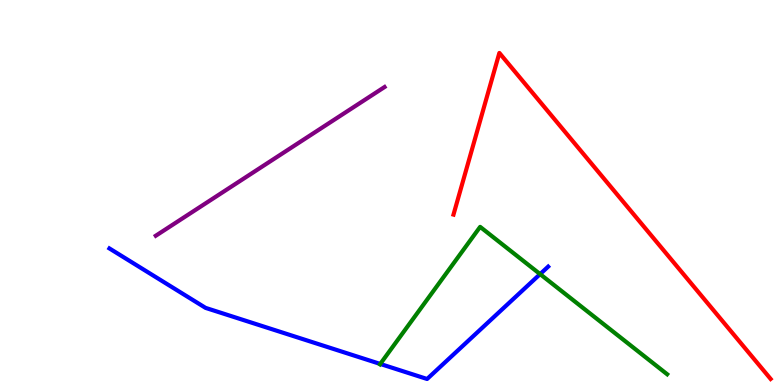[{'lines': ['blue', 'red'], 'intersections': []}, {'lines': ['green', 'red'], 'intersections': []}, {'lines': ['purple', 'red'], 'intersections': []}, {'lines': ['blue', 'green'], 'intersections': [{'x': 4.91, 'y': 0.547}, {'x': 6.97, 'y': 2.88}]}, {'lines': ['blue', 'purple'], 'intersections': []}, {'lines': ['green', 'purple'], 'intersections': []}]